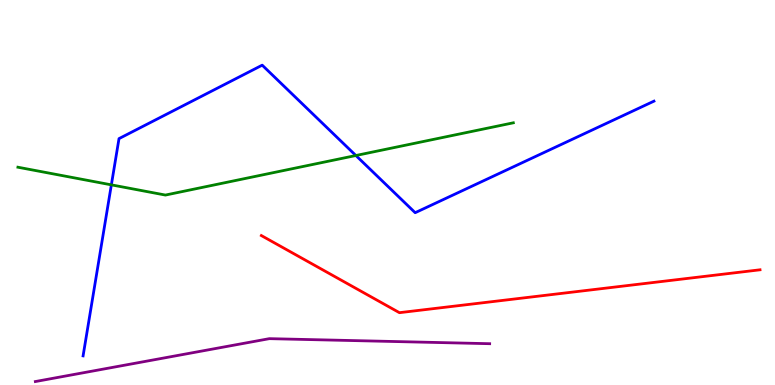[{'lines': ['blue', 'red'], 'intersections': []}, {'lines': ['green', 'red'], 'intersections': []}, {'lines': ['purple', 'red'], 'intersections': []}, {'lines': ['blue', 'green'], 'intersections': [{'x': 1.44, 'y': 5.2}, {'x': 4.59, 'y': 5.96}]}, {'lines': ['blue', 'purple'], 'intersections': []}, {'lines': ['green', 'purple'], 'intersections': []}]